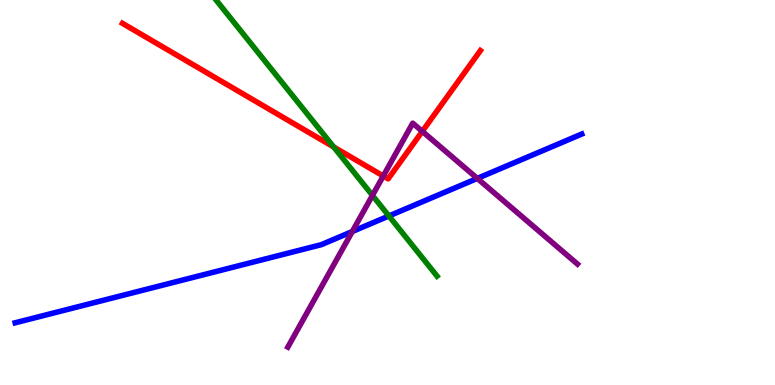[{'lines': ['blue', 'red'], 'intersections': []}, {'lines': ['green', 'red'], 'intersections': [{'x': 4.31, 'y': 6.18}]}, {'lines': ['purple', 'red'], 'intersections': [{'x': 4.95, 'y': 5.43}, {'x': 5.45, 'y': 6.59}]}, {'lines': ['blue', 'green'], 'intersections': [{'x': 5.02, 'y': 4.39}]}, {'lines': ['blue', 'purple'], 'intersections': [{'x': 4.55, 'y': 3.99}, {'x': 6.16, 'y': 5.37}]}, {'lines': ['green', 'purple'], 'intersections': [{'x': 4.81, 'y': 4.92}]}]